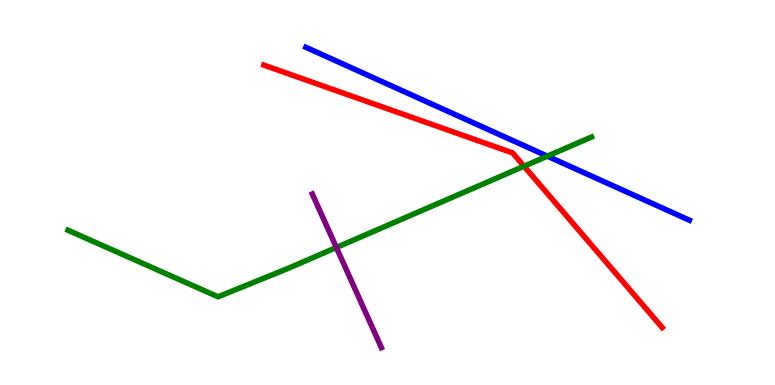[{'lines': ['blue', 'red'], 'intersections': []}, {'lines': ['green', 'red'], 'intersections': [{'x': 6.76, 'y': 5.68}]}, {'lines': ['purple', 'red'], 'intersections': []}, {'lines': ['blue', 'green'], 'intersections': [{'x': 7.06, 'y': 5.94}]}, {'lines': ['blue', 'purple'], 'intersections': []}, {'lines': ['green', 'purple'], 'intersections': [{'x': 4.34, 'y': 3.57}]}]